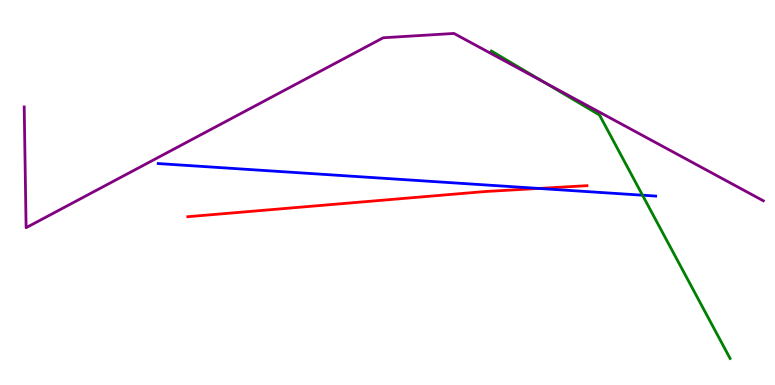[{'lines': ['blue', 'red'], 'intersections': [{'x': 6.95, 'y': 5.11}]}, {'lines': ['green', 'red'], 'intersections': []}, {'lines': ['purple', 'red'], 'intersections': []}, {'lines': ['blue', 'green'], 'intersections': [{'x': 8.29, 'y': 4.93}]}, {'lines': ['blue', 'purple'], 'intersections': []}, {'lines': ['green', 'purple'], 'intersections': [{'x': 7.02, 'y': 7.86}]}]